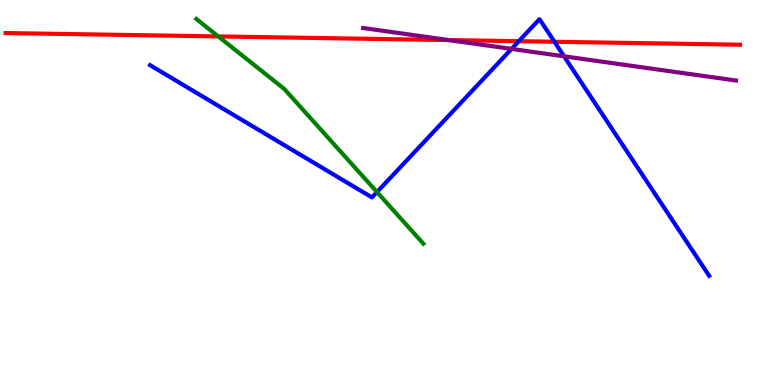[{'lines': ['blue', 'red'], 'intersections': [{'x': 6.69, 'y': 8.93}, {'x': 7.15, 'y': 8.92}]}, {'lines': ['green', 'red'], 'intersections': [{'x': 2.82, 'y': 9.05}]}, {'lines': ['purple', 'red'], 'intersections': [{'x': 5.79, 'y': 8.96}]}, {'lines': ['blue', 'green'], 'intersections': [{'x': 4.86, 'y': 5.01}]}, {'lines': ['blue', 'purple'], 'intersections': [{'x': 6.6, 'y': 8.73}, {'x': 7.28, 'y': 8.54}]}, {'lines': ['green', 'purple'], 'intersections': []}]